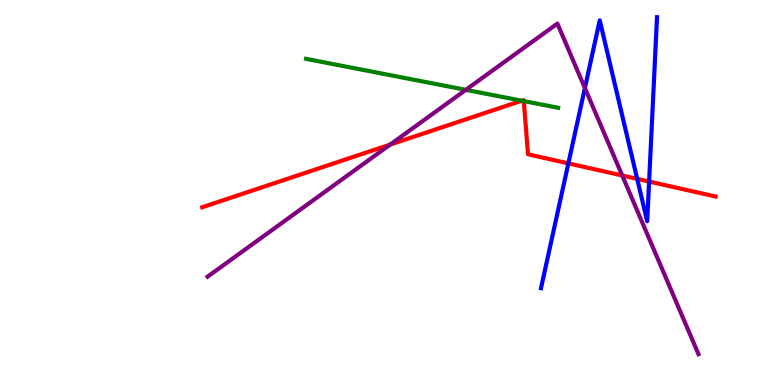[{'lines': ['blue', 'red'], 'intersections': [{'x': 7.33, 'y': 5.76}, {'x': 8.22, 'y': 5.35}, {'x': 8.38, 'y': 5.28}]}, {'lines': ['green', 'red'], 'intersections': [{'x': 6.73, 'y': 7.38}, {'x': 6.76, 'y': 7.37}]}, {'lines': ['purple', 'red'], 'intersections': [{'x': 5.03, 'y': 6.24}, {'x': 8.03, 'y': 5.44}]}, {'lines': ['blue', 'green'], 'intersections': []}, {'lines': ['blue', 'purple'], 'intersections': [{'x': 7.55, 'y': 7.71}]}, {'lines': ['green', 'purple'], 'intersections': [{'x': 6.01, 'y': 7.67}]}]